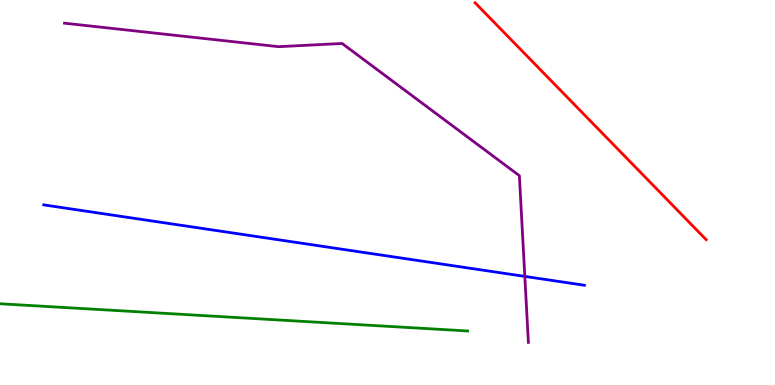[{'lines': ['blue', 'red'], 'intersections': []}, {'lines': ['green', 'red'], 'intersections': []}, {'lines': ['purple', 'red'], 'intersections': []}, {'lines': ['blue', 'green'], 'intersections': []}, {'lines': ['blue', 'purple'], 'intersections': [{'x': 6.77, 'y': 2.82}]}, {'lines': ['green', 'purple'], 'intersections': []}]